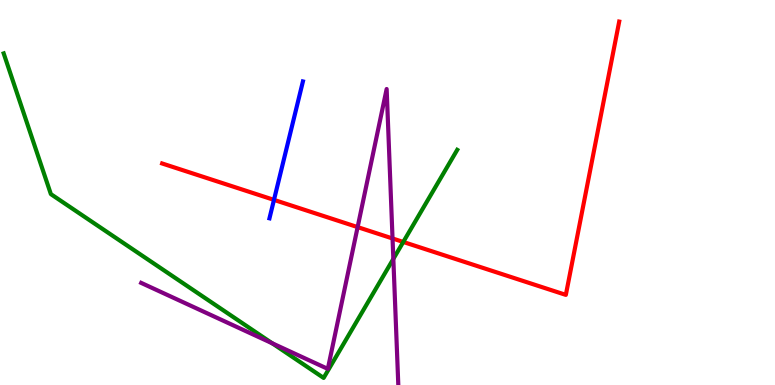[{'lines': ['blue', 'red'], 'intersections': [{'x': 3.54, 'y': 4.81}]}, {'lines': ['green', 'red'], 'intersections': [{'x': 5.2, 'y': 3.72}]}, {'lines': ['purple', 'red'], 'intersections': [{'x': 4.61, 'y': 4.1}, {'x': 5.07, 'y': 3.81}]}, {'lines': ['blue', 'green'], 'intersections': []}, {'lines': ['blue', 'purple'], 'intersections': []}, {'lines': ['green', 'purple'], 'intersections': [{'x': 3.51, 'y': 1.08}, {'x': 5.08, 'y': 3.28}]}]